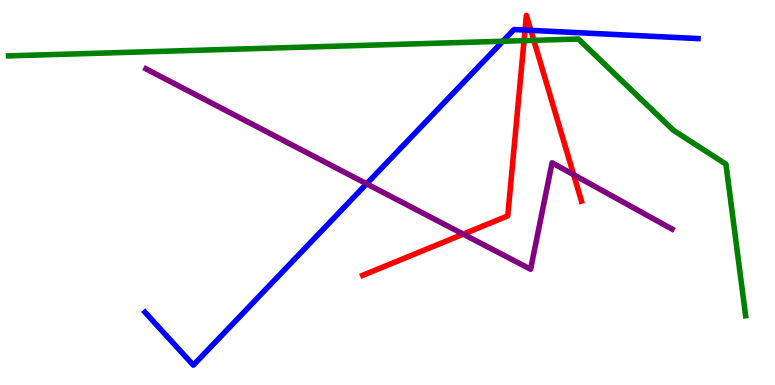[{'lines': ['blue', 'red'], 'intersections': [{'x': 6.77, 'y': 9.22}, {'x': 6.85, 'y': 9.21}]}, {'lines': ['green', 'red'], 'intersections': [{'x': 6.76, 'y': 8.94}, {'x': 6.89, 'y': 8.95}]}, {'lines': ['purple', 'red'], 'intersections': [{'x': 5.98, 'y': 3.92}, {'x': 7.4, 'y': 5.46}]}, {'lines': ['blue', 'green'], 'intersections': [{'x': 6.49, 'y': 8.93}]}, {'lines': ['blue', 'purple'], 'intersections': [{'x': 4.73, 'y': 5.23}]}, {'lines': ['green', 'purple'], 'intersections': []}]